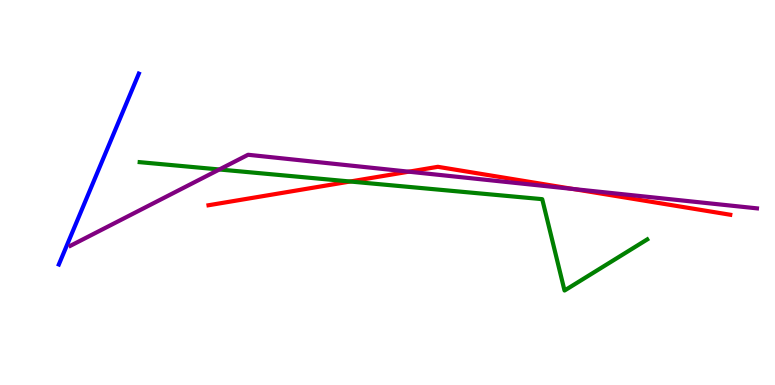[{'lines': ['blue', 'red'], 'intersections': []}, {'lines': ['green', 'red'], 'intersections': [{'x': 4.52, 'y': 5.29}]}, {'lines': ['purple', 'red'], 'intersections': [{'x': 5.27, 'y': 5.54}, {'x': 7.4, 'y': 5.09}]}, {'lines': ['blue', 'green'], 'intersections': []}, {'lines': ['blue', 'purple'], 'intersections': []}, {'lines': ['green', 'purple'], 'intersections': [{'x': 2.83, 'y': 5.6}]}]